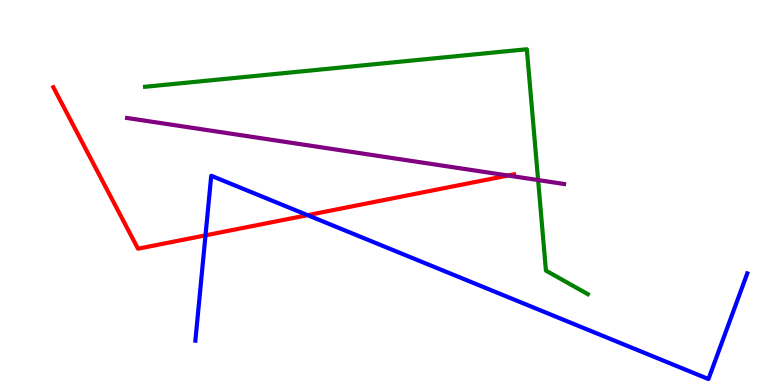[{'lines': ['blue', 'red'], 'intersections': [{'x': 2.65, 'y': 3.89}, {'x': 3.97, 'y': 4.41}]}, {'lines': ['green', 'red'], 'intersections': []}, {'lines': ['purple', 'red'], 'intersections': [{'x': 6.55, 'y': 5.44}]}, {'lines': ['blue', 'green'], 'intersections': []}, {'lines': ['blue', 'purple'], 'intersections': []}, {'lines': ['green', 'purple'], 'intersections': [{'x': 6.94, 'y': 5.32}]}]